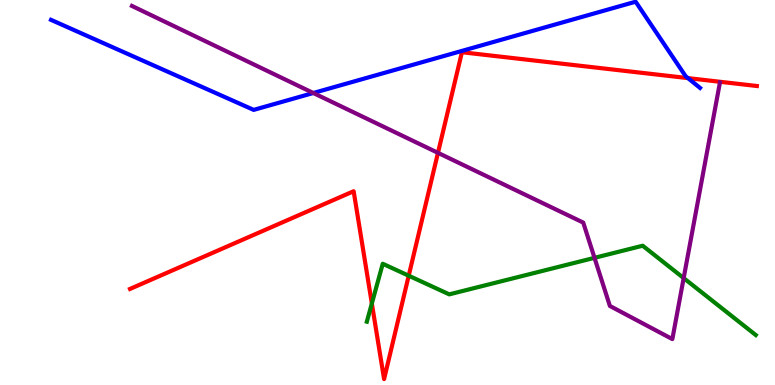[{'lines': ['blue', 'red'], 'intersections': [{'x': 8.88, 'y': 7.97}]}, {'lines': ['green', 'red'], 'intersections': [{'x': 4.8, 'y': 2.12}, {'x': 5.27, 'y': 2.84}]}, {'lines': ['purple', 'red'], 'intersections': [{'x': 5.65, 'y': 6.03}]}, {'lines': ['blue', 'green'], 'intersections': []}, {'lines': ['blue', 'purple'], 'intersections': [{'x': 4.04, 'y': 7.58}]}, {'lines': ['green', 'purple'], 'intersections': [{'x': 7.67, 'y': 3.3}, {'x': 8.82, 'y': 2.78}]}]